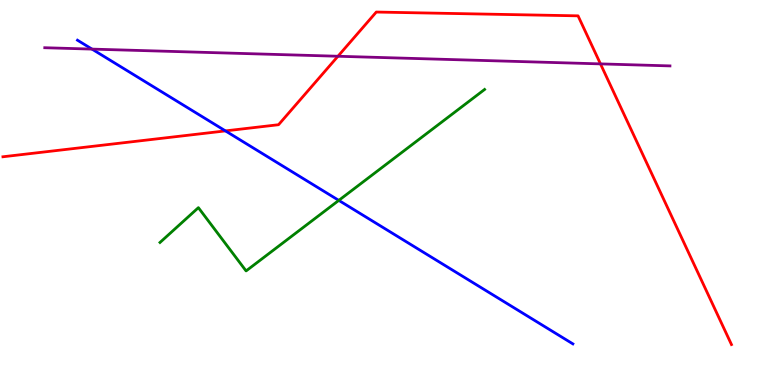[{'lines': ['blue', 'red'], 'intersections': [{'x': 2.91, 'y': 6.6}]}, {'lines': ['green', 'red'], 'intersections': []}, {'lines': ['purple', 'red'], 'intersections': [{'x': 4.36, 'y': 8.54}, {'x': 7.75, 'y': 8.34}]}, {'lines': ['blue', 'green'], 'intersections': [{'x': 4.37, 'y': 4.8}]}, {'lines': ['blue', 'purple'], 'intersections': [{'x': 1.19, 'y': 8.72}]}, {'lines': ['green', 'purple'], 'intersections': []}]